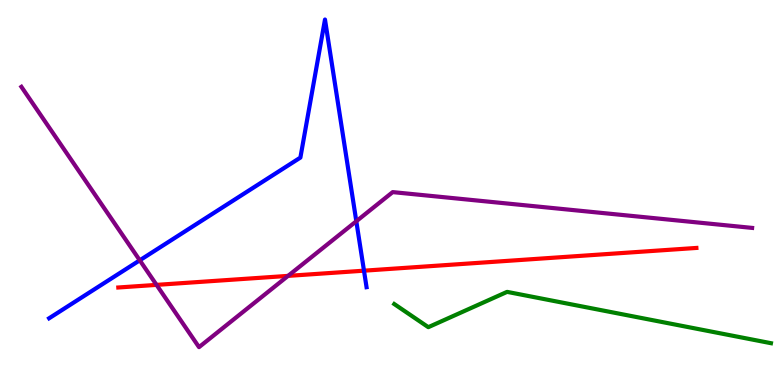[{'lines': ['blue', 'red'], 'intersections': [{'x': 4.7, 'y': 2.97}]}, {'lines': ['green', 'red'], 'intersections': []}, {'lines': ['purple', 'red'], 'intersections': [{'x': 2.02, 'y': 2.6}, {'x': 3.72, 'y': 2.83}]}, {'lines': ['blue', 'green'], 'intersections': []}, {'lines': ['blue', 'purple'], 'intersections': [{'x': 1.8, 'y': 3.24}, {'x': 4.6, 'y': 4.25}]}, {'lines': ['green', 'purple'], 'intersections': []}]